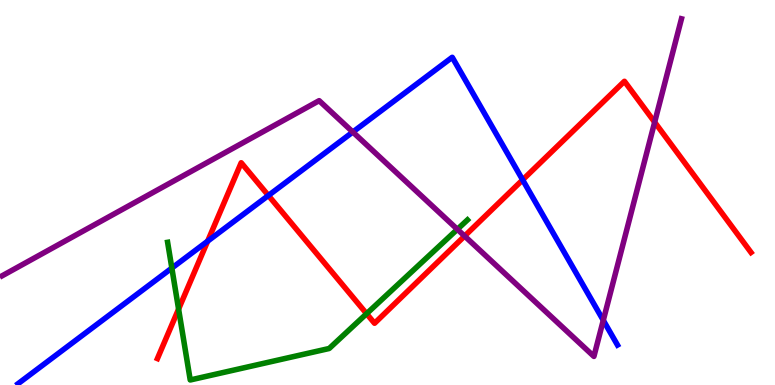[{'lines': ['blue', 'red'], 'intersections': [{'x': 2.68, 'y': 3.74}, {'x': 3.46, 'y': 4.92}, {'x': 6.74, 'y': 5.33}]}, {'lines': ['green', 'red'], 'intersections': [{'x': 2.3, 'y': 1.97}, {'x': 4.73, 'y': 1.85}]}, {'lines': ['purple', 'red'], 'intersections': [{'x': 5.99, 'y': 3.87}, {'x': 8.45, 'y': 6.83}]}, {'lines': ['blue', 'green'], 'intersections': [{'x': 2.22, 'y': 3.04}]}, {'lines': ['blue', 'purple'], 'intersections': [{'x': 4.55, 'y': 6.57}, {'x': 7.78, 'y': 1.68}]}, {'lines': ['green', 'purple'], 'intersections': [{'x': 5.9, 'y': 4.04}]}]